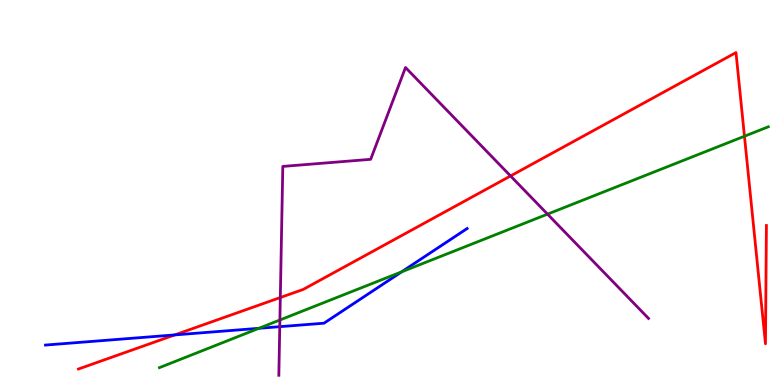[{'lines': ['blue', 'red'], 'intersections': [{'x': 2.26, 'y': 1.3}]}, {'lines': ['green', 'red'], 'intersections': [{'x': 9.61, 'y': 6.46}]}, {'lines': ['purple', 'red'], 'intersections': [{'x': 3.62, 'y': 2.27}, {'x': 6.59, 'y': 5.43}]}, {'lines': ['blue', 'green'], 'intersections': [{'x': 3.34, 'y': 1.47}, {'x': 5.18, 'y': 2.94}]}, {'lines': ['blue', 'purple'], 'intersections': [{'x': 3.61, 'y': 1.51}]}, {'lines': ['green', 'purple'], 'intersections': [{'x': 3.61, 'y': 1.69}, {'x': 7.06, 'y': 4.44}]}]